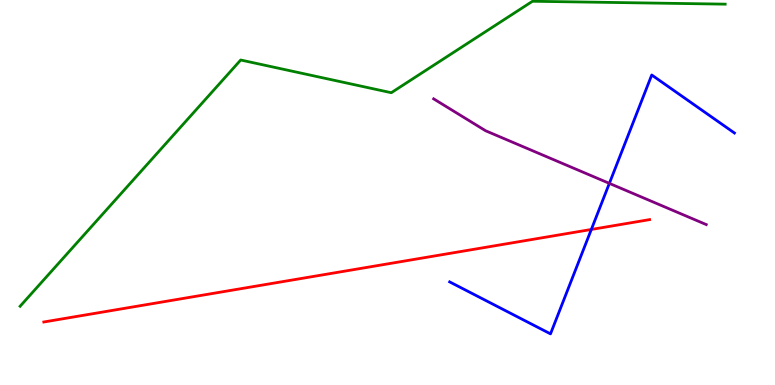[{'lines': ['blue', 'red'], 'intersections': [{'x': 7.63, 'y': 4.04}]}, {'lines': ['green', 'red'], 'intersections': []}, {'lines': ['purple', 'red'], 'intersections': []}, {'lines': ['blue', 'green'], 'intersections': []}, {'lines': ['blue', 'purple'], 'intersections': [{'x': 7.86, 'y': 5.24}]}, {'lines': ['green', 'purple'], 'intersections': []}]